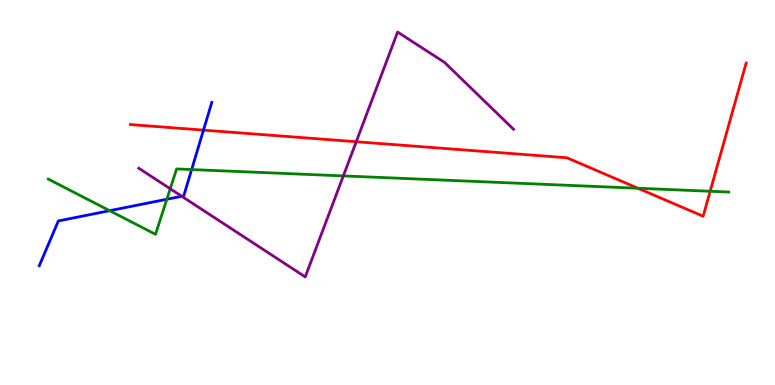[{'lines': ['blue', 'red'], 'intersections': [{'x': 2.63, 'y': 6.62}]}, {'lines': ['green', 'red'], 'intersections': [{'x': 8.23, 'y': 5.11}, {'x': 9.16, 'y': 5.03}]}, {'lines': ['purple', 'red'], 'intersections': [{'x': 4.6, 'y': 6.32}]}, {'lines': ['blue', 'green'], 'intersections': [{'x': 1.41, 'y': 4.53}, {'x': 2.15, 'y': 4.82}, {'x': 2.47, 'y': 5.6}]}, {'lines': ['blue', 'purple'], 'intersections': [{'x': 2.35, 'y': 4.9}]}, {'lines': ['green', 'purple'], 'intersections': [{'x': 2.2, 'y': 5.1}, {'x': 4.43, 'y': 5.43}]}]